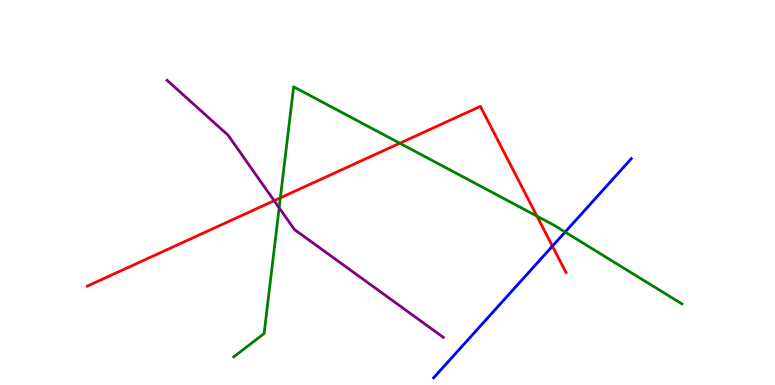[{'lines': ['blue', 'red'], 'intersections': [{'x': 7.13, 'y': 3.61}]}, {'lines': ['green', 'red'], 'intersections': [{'x': 3.62, 'y': 4.86}, {'x': 5.16, 'y': 6.28}, {'x': 6.93, 'y': 4.39}]}, {'lines': ['purple', 'red'], 'intersections': [{'x': 3.54, 'y': 4.79}]}, {'lines': ['blue', 'green'], 'intersections': [{'x': 7.29, 'y': 3.97}]}, {'lines': ['blue', 'purple'], 'intersections': []}, {'lines': ['green', 'purple'], 'intersections': [{'x': 3.6, 'y': 4.6}]}]